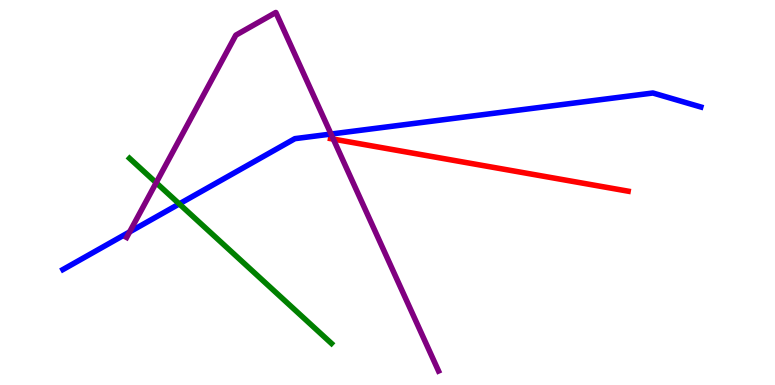[{'lines': ['blue', 'red'], 'intersections': []}, {'lines': ['green', 'red'], 'intersections': []}, {'lines': ['purple', 'red'], 'intersections': [{'x': 4.3, 'y': 6.39}]}, {'lines': ['blue', 'green'], 'intersections': [{'x': 2.31, 'y': 4.7}]}, {'lines': ['blue', 'purple'], 'intersections': [{'x': 1.67, 'y': 3.98}, {'x': 4.27, 'y': 6.52}]}, {'lines': ['green', 'purple'], 'intersections': [{'x': 2.02, 'y': 5.25}]}]